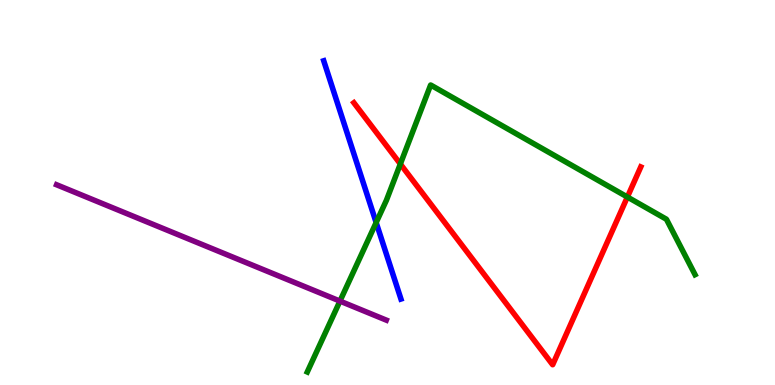[{'lines': ['blue', 'red'], 'intersections': []}, {'lines': ['green', 'red'], 'intersections': [{'x': 5.17, 'y': 5.74}, {'x': 8.1, 'y': 4.88}]}, {'lines': ['purple', 'red'], 'intersections': []}, {'lines': ['blue', 'green'], 'intersections': [{'x': 4.85, 'y': 4.22}]}, {'lines': ['blue', 'purple'], 'intersections': []}, {'lines': ['green', 'purple'], 'intersections': [{'x': 4.39, 'y': 2.18}]}]